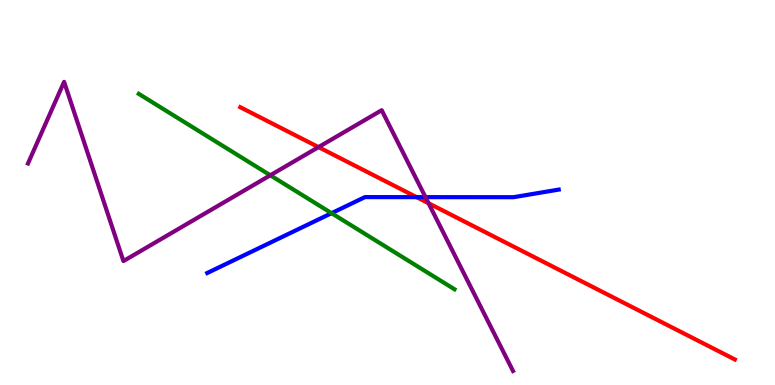[{'lines': ['blue', 'red'], 'intersections': [{'x': 5.38, 'y': 4.88}]}, {'lines': ['green', 'red'], 'intersections': []}, {'lines': ['purple', 'red'], 'intersections': [{'x': 4.11, 'y': 6.18}, {'x': 5.53, 'y': 4.72}]}, {'lines': ['blue', 'green'], 'intersections': [{'x': 4.28, 'y': 4.46}]}, {'lines': ['blue', 'purple'], 'intersections': [{'x': 5.49, 'y': 4.88}]}, {'lines': ['green', 'purple'], 'intersections': [{'x': 3.49, 'y': 5.45}]}]